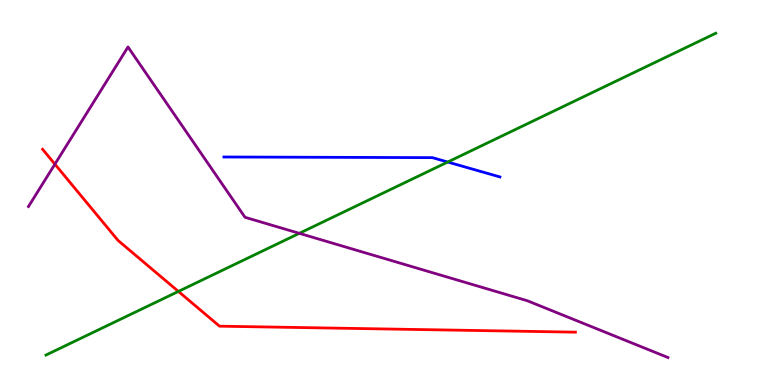[{'lines': ['blue', 'red'], 'intersections': []}, {'lines': ['green', 'red'], 'intersections': [{'x': 2.3, 'y': 2.43}]}, {'lines': ['purple', 'red'], 'intersections': [{'x': 0.708, 'y': 5.74}]}, {'lines': ['blue', 'green'], 'intersections': [{'x': 5.78, 'y': 5.79}]}, {'lines': ['blue', 'purple'], 'intersections': []}, {'lines': ['green', 'purple'], 'intersections': [{'x': 3.86, 'y': 3.94}]}]